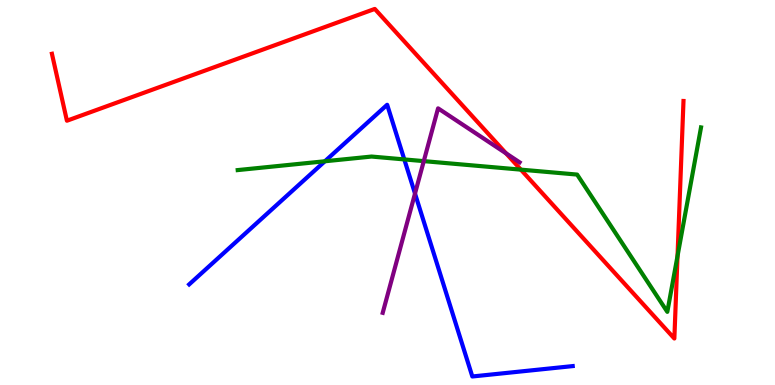[{'lines': ['blue', 'red'], 'intersections': []}, {'lines': ['green', 'red'], 'intersections': [{'x': 6.72, 'y': 5.59}, {'x': 8.74, 'y': 3.35}]}, {'lines': ['purple', 'red'], 'intersections': [{'x': 6.53, 'y': 6.02}]}, {'lines': ['blue', 'green'], 'intersections': [{'x': 4.19, 'y': 5.81}, {'x': 5.22, 'y': 5.86}]}, {'lines': ['blue', 'purple'], 'intersections': [{'x': 5.35, 'y': 4.97}]}, {'lines': ['green', 'purple'], 'intersections': [{'x': 5.47, 'y': 5.81}]}]